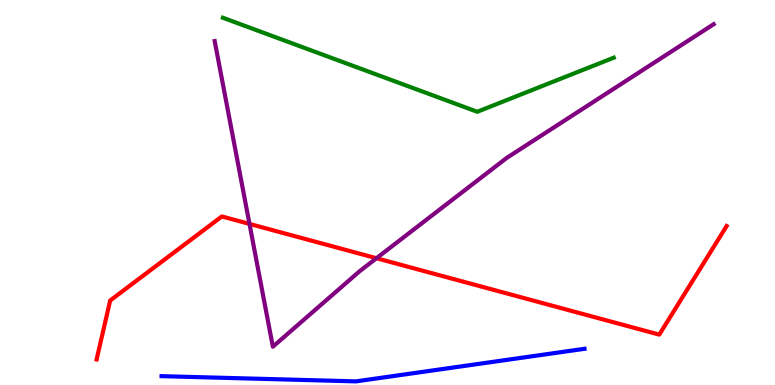[{'lines': ['blue', 'red'], 'intersections': []}, {'lines': ['green', 'red'], 'intersections': []}, {'lines': ['purple', 'red'], 'intersections': [{'x': 3.22, 'y': 4.18}, {'x': 4.86, 'y': 3.29}]}, {'lines': ['blue', 'green'], 'intersections': []}, {'lines': ['blue', 'purple'], 'intersections': []}, {'lines': ['green', 'purple'], 'intersections': []}]